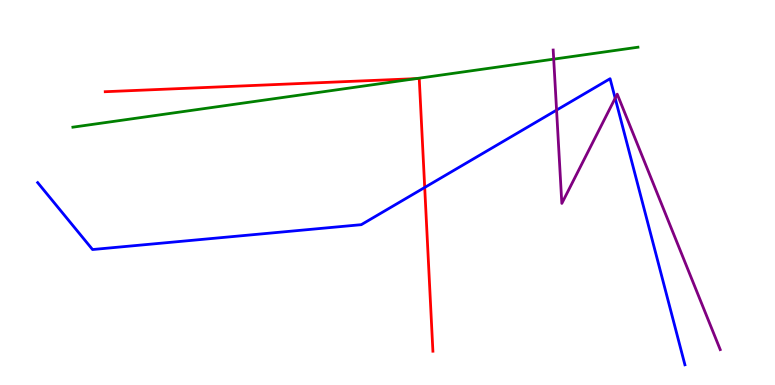[{'lines': ['blue', 'red'], 'intersections': [{'x': 5.48, 'y': 5.13}]}, {'lines': ['green', 'red'], 'intersections': [{'x': 5.37, 'y': 7.96}]}, {'lines': ['purple', 'red'], 'intersections': []}, {'lines': ['blue', 'green'], 'intersections': []}, {'lines': ['blue', 'purple'], 'intersections': [{'x': 7.18, 'y': 7.14}, {'x': 7.94, 'y': 7.45}]}, {'lines': ['green', 'purple'], 'intersections': [{'x': 7.14, 'y': 8.46}]}]